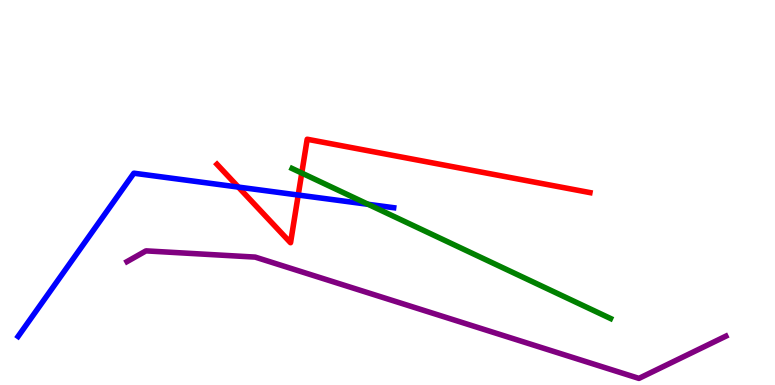[{'lines': ['blue', 'red'], 'intersections': [{'x': 3.08, 'y': 5.14}, {'x': 3.85, 'y': 4.93}]}, {'lines': ['green', 'red'], 'intersections': [{'x': 3.89, 'y': 5.51}]}, {'lines': ['purple', 'red'], 'intersections': []}, {'lines': ['blue', 'green'], 'intersections': [{'x': 4.75, 'y': 4.69}]}, {'lines': ['blue', 'purple'], 'intersections': []}, {'lines': ['green', 'purple'], 'intersections': []}]